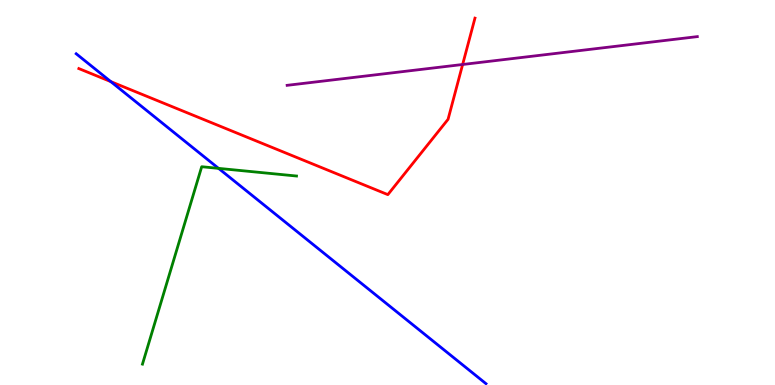[{'lines': ['blue', 'red'], 'intersections': [{'x': 1.43, 'y': 7.88}]}, {'lines': ['green', 'red'], 'intersections': []}, {'lines': ['purple', 'red'], 'intersections': [{'x': 5.97, 'y': 8.32}]}, {'lines': ['blue', 'green'], 'intersections': [{'x': 2.82, 'y': 5.63}]}, {'lines': ['blue', 'purple'], 'intersections': []}, {'lines': ['green', 'purple'], 'intersections': []}]